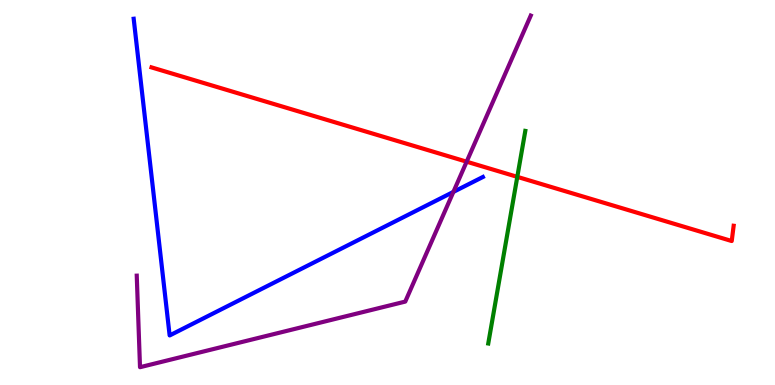[{'lines': ['blue', 'red'], 'intersections': []}, {'lines': ['green', 'red'], 'intersections': [{'x': 6.67, 'y': 5.41}]}, {'lines': ['purple', 'red'], 'intersections': [{'x': 6.02, 'y': 5.8}]}, {'lines': ['blue', 'green'], 'intersections': []}, {'lines': ['blue', 'purple'], 'intersections': [{'x': 5.85, 'y': 5.02}]}, {'lines': ['green', 'purple'], 'intersections': []}]